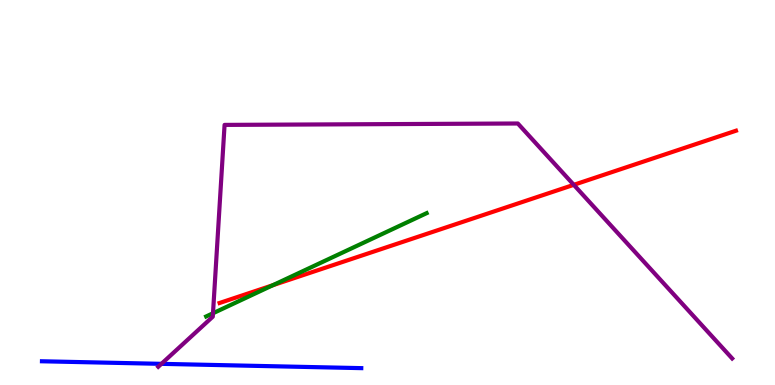[{'lines': ['blue', 'red'], 'intersections': []}, {'lines': ['green', 'red'], 'intersections': [{'x': 3.52, 'y': 2.59}]}, {'lines': ['purple', 'red'], 'intersections': [{'x': 7.4, 'y': 5.2}]}, {'lines': ['blue', 'green'], 'intersections': []}, {'lines': ['blue', 'purple'], 'intersections': [{'x': 2.08, 'y': 0.55}]}, {'lines': ['green', 'purple'], 'intersections': [{'x': 2.75, 'y': 1.86}]}]